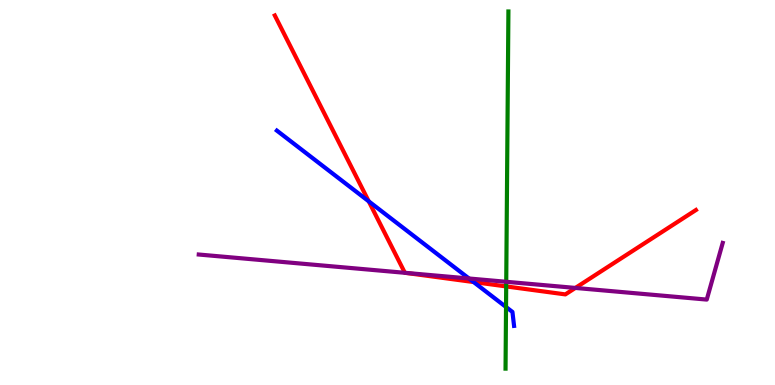[{'lines': ['blue', 'red'], 'intersections': [{'x': 4.76, 'y': 4.77}, {'x': 6.11, 'y': 2.67}]}, {'lines': ['green', 'red'], 'intersections': [{'x': 6.53, 'y': 2.56}]}, {'lines': ['purple', 'red'], 'intersections': [{'x': 5.23, 'y': 2.91}, {'x': 7.42, 'y': 2.52}]}, {'lines': ['blue', 'green'], 'intersections': [{'x': 6.53, 'y': 2.03}]}, {'lines': ['blue', 'purple'], 'intersections': [{'x': 6.05, 'y': 2.77}]}, {'lines': ['green', 'purple'], 'intersections': [{'x': 6.53, 'y': 2.68}]}]